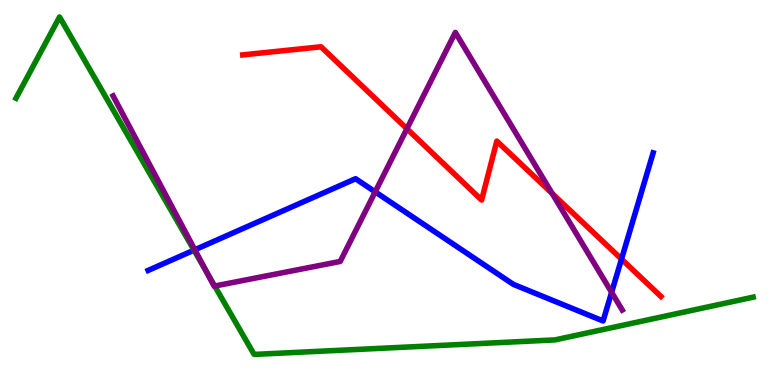[{'lines': ['blue', 'red'], 'intersections': [{'x': 8.02, 'y': 3.27}]}, {'lines': ['green', 'red'], 'intersections': []}, {'lines': ['purple', 'red'], 'intersections': [{'x': 5.25, 'y': 6.66}, {'x': 7.13, 'y': 4.97}]}, {'lines': ['blue', 'green'], 'intersections': [{'x': 2.5, 'y': 3.5}]}, {'lines': ['blue', 'purple'], 'intersections': [{'x': 2.51, 'y': 3.51}, {'x': 4.84, 'y': 5.02}, {'x': 7.89, 'y': 2.41}]}, {'lines': ['green', 'purple'], 'intersections': [{'x': 2.67, 'y': 2.92}, {'x': 2.77, 'y': 2.57}]}]